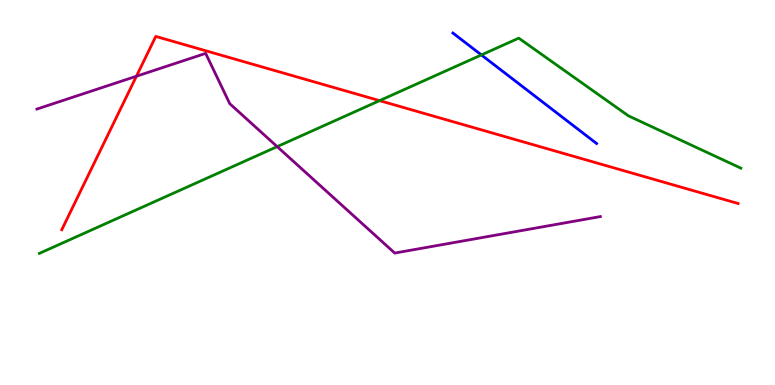[{'lines': ['blue', 'red'], 'intersections': []}, {'lines': ['green', 'red'], 'intersections': [{'x': 4.9, 'y': 7.39}]}, {'lines': ['purple', 'red'], 'intersections': [{'x': 1.76, 'y': 8.02}]}, {'lines': ['blue', 'green'], 'intersections': [{'x': 6.21, 'y': 8.57}]}, {'lines': ['blue', 'purple'], 'intersections': []}, {'lines': ['green', 'purple'], 'intersections': [{'x': 3.58, 'y': 6.19}]}]